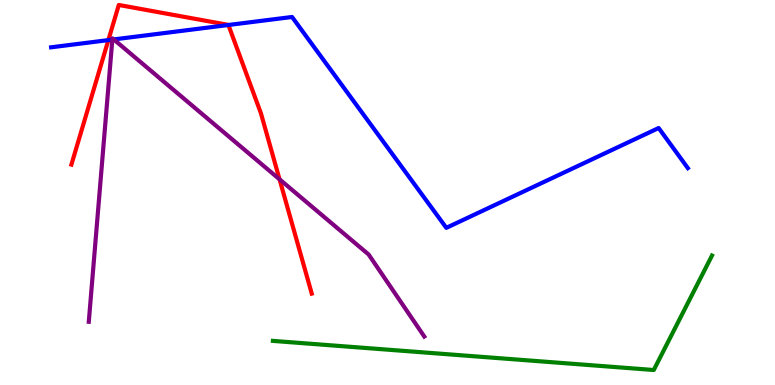[{'lines': ['blue', 'red'], 'intersections': [{'x': 1.4, 'y': 8.96}, {'x': 2.95, 'y': 9.35}]}, {'lines': ['green', 'red'], 'intersections': []}, {'lines': ['purple', 'red'], 'intersections': [{'x': 3.61, 'y': 5.34}]}, {'lines': ['blue', 'green'], 'intersections': []}, {'lines': ['blue', 'purple'], 'intersections': [{'x': 1.45, 'y': 8.97}, {'x': 1.47, 'y': 8.98}]}, {'lines': ['green', 'purple'], 'intersections': []}]